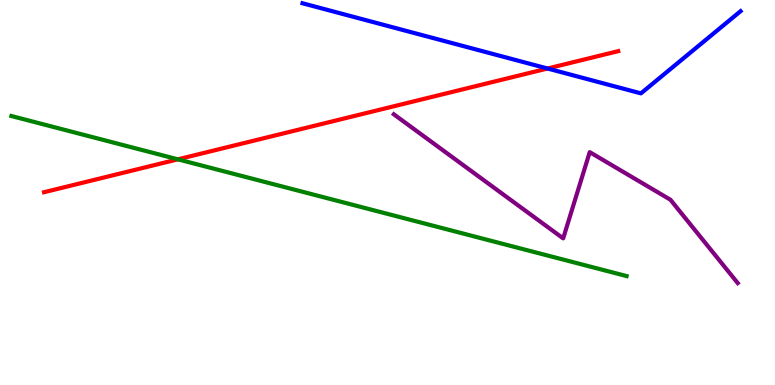[{'lines': ['blue', 'red'], 'intersections': [{'x': 7.07, 'y': 8.22}]}, {'lines': ['green', 'red'], 'intersections': [{'x': 2.3, 'y': 5.86}]}, {'lines': ['purple', 'red'], 'intersections': []}, {'lines': ['blue', 'green'], 'intersections': []}, {'lines': ['blue', 'purple'], 'intersections': []}, {'lines': ['green', 'purple'], 'intersections': []}]